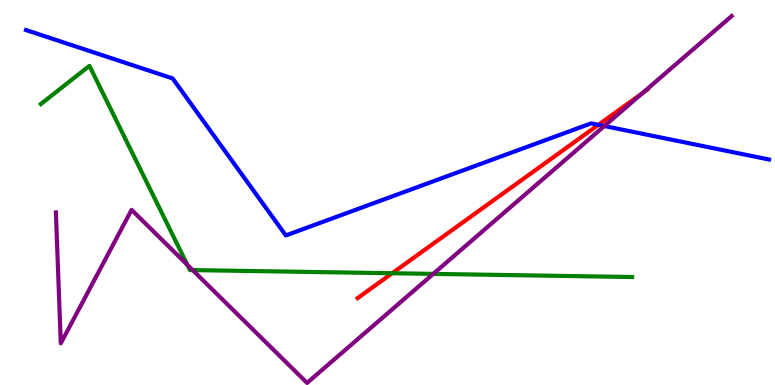[{'lines': ['blue', 'red'], 'intersections': [{'x': 7.72, 'y': 6.76}]}, {'lines': ['green', 'red'], 'intersections': [{'x': 5.06, 'y': 2.9}]}, {'lines': ['purple', 'red'], 'intersections': [{'x': 8.29, 'y': 7.58}]}, {'lines': ['blue', 'green'], 'intersections': []}, {'lines': ['blue', 'purple'], 'intersections': [{'x': 7.8, 'y': 6.73}]}, {'lines': ['green', 'purple'], 'intersections': [{'x': 2.42, 'y': 3.12}, {'x': 2.49, 'y': 2.98}, {'x': 5.59, 'y': 2.89}]}]